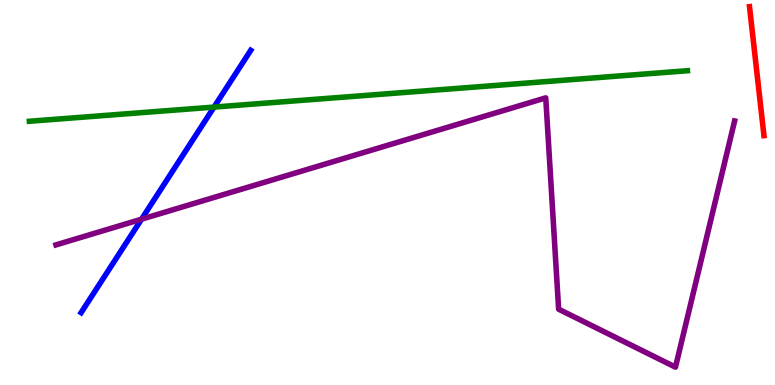[{'lines': ['blue', 'red'], 'intersections': []}, {'lines': ['green', 'red'], 'intersections': []}, {'lines': ['purple', 'red'], 'intersections': []}, {'lines': ['blue', 'green'], 'intersections': [{'x': 2.76, 'y': 7.22}]}, {'lines': ['blue', 'purple'], 'intersections': [{'x': 1.83, 'y': 4.31}]}, {'lines': ['green', 'purple'], 'intersections': []}]